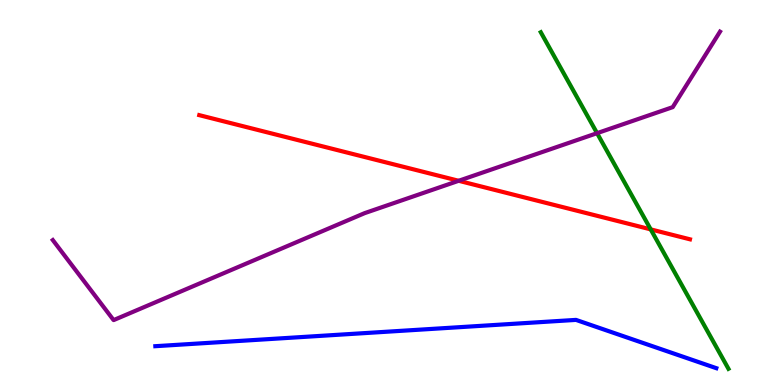[{'lines': ['blue', 'red'], 'intersections': []}, {'lines': ['green', 'red'], 'intersections': [{'x': 8.4, 'y': 4.04}]}, {'lines': ['purple', 'red'], 'intersections': [{'x': 5.92, 'y': 5.3}]}, {'lines': ['blue', 'green'], 'intersections': []}, {'lines': ['blue', 'purple'], 'intersections': []}, {'lines': ['green', 'purple'], 'intersections': [{'x': 7.7, 'y': 6.54}]}]